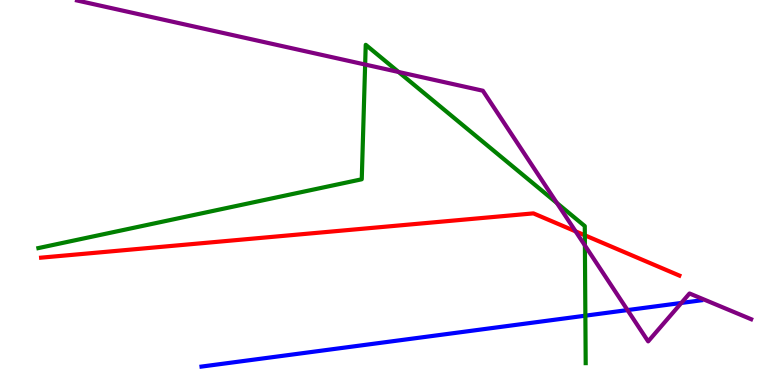[{'lines': ['blue', 'red'], 'intersections': []}, {'lines': ['green', 'red'], 'intersections': [{'x': 7.55, 'y': 3.89}]}, {'lines': ['purple', 'red'], 'intersections': [{'x': 7.43, 'y': 3.99}]}, {'lines': ['blue', 'green'], 'intersections': [{'x': 7.55, 'y': 1.8}]}, {'lines': ['blue', 'purple'], 'intersections': [{'x': 8.1, 'y': 1.95}, {'x': 8.79, 'y': 2.13}]}, {'lines': ['green', 'purple'], 'intersections': [{'x': 4.71, 'y': 8.32}, {'x': 5.14, 'y': 8.13}, {'x': 7.19, 'y': 4.73}, {'x': 7.55, 'y': 3.62}]}]